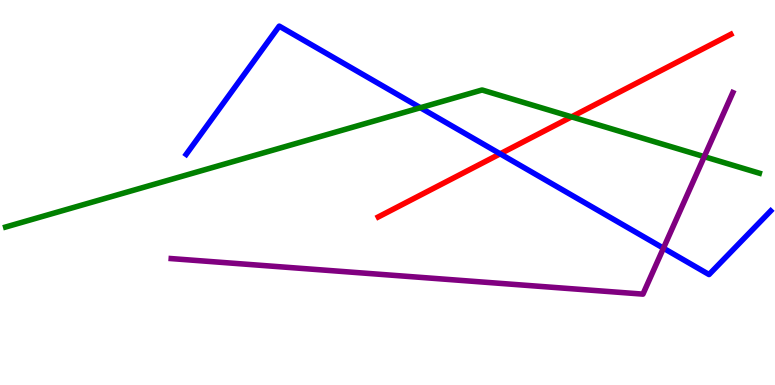[{'lines': ['blue', 'red'], 'intersections': [{'x': 6.45, 'y': 6.0}]}, {'lines': ['green', 'red'], 'intersections': [{'x': 7.38, 'y': 6.97}]}, {'lines': ['purple', 'red'], 'intersections': []}, {'lines': ['blue', 'green'], 'intersections': [{'x': 5.42, 'y': 7.2}]}, {'lines': ['blue', 'purple'], 'intersections': [{'x': 8.56, 'y': 3.55}]}, {'lines': ['green', 'purple'], 'intersections': [{'x': 9.09, 'y': 5.93}]}]